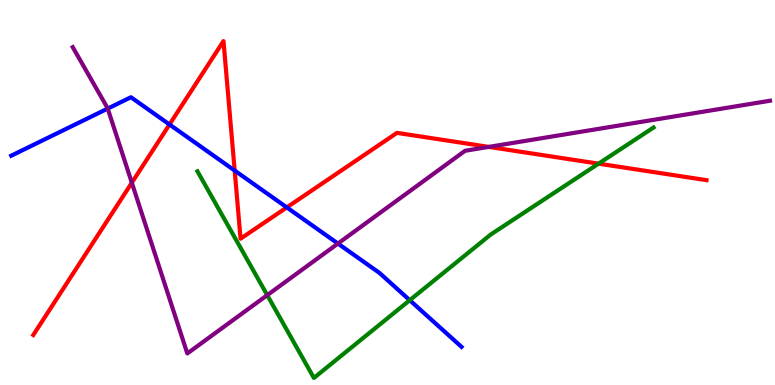[{'lines': ['blue', 'red'], 'intersections': [{'x': 2.19, 'y': 6.77}, {'x': 3.03, 'y': 5.57}, {'x': 3.7, 'y': 4.61}]}, {'lines': ['green', 'red'], 'intersections': [{'x': 7.72, 'y': 5.75}]}, {'lines': ['purple', 'red'], 'intersections': [{'x': 1.7, 'y': 5.25}, {'x': 6.31, 'y': 6.18}]}, {'lines': ['blue', 'green'], 'intersections': [{'x': 5.29, 'y': 2.2}]}, {'lines': ['blue', 'purple'], 'intersections': [{'x': 1.39, 'y': 7.18}, {'x': 4.36, 'y': 3.67}]}, {'lines': ['green', 'purple'], 'intersections': [{'x': 3.45, 'y': 2.33}]}]